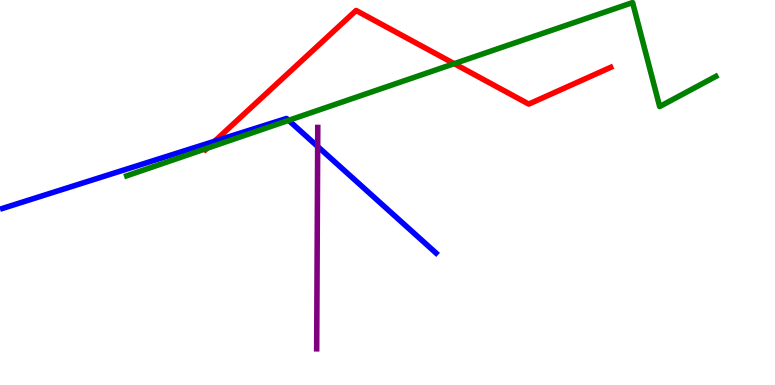[{'lines': ['blue', 'red'], 'intersections': [{'x': 2.77, 'y': 6.33}]}, {'lines': ['green', 'red'], 'intersections': [{'x': 2.67, 'y': 6.15}, {'x': 5.86, 'y': 8.35}]}, {'lines': ['purple', 'red'], 'intersections': []}, {'lines': ['blue', 'green'], 'intersections': [{'x': 3.72, 'y': 6.87}]}, {'lines': ['blue', 'purple'], 'intersections': [{'x': 4.1, 'y': 6.2}]}, {'lines': ['green', 'purple'], 'intersections': []}]